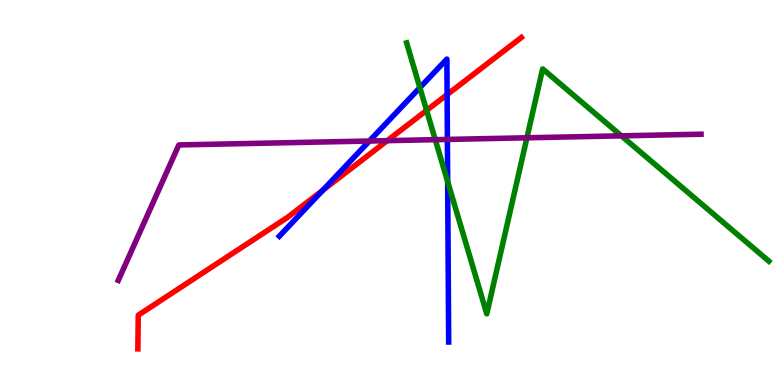[{'lines': ['blue', 'red'], 'intersections': [{'x': 4.17, 'y': 5.06}, {'x': 5.77, 'y': 7.54}]}, {'lines': ['green', 'red'], 'intersections': [{'x': 5.5, 'y': 7.13}]}, {'lines': ['purple', 'red'], 'intersections': [{'x': 5.0, 'y': 6.35}]}, {'lines': ['blue', 'green'], 'intersections': [{'x': 5.42, 'y': 7.72}, {'x': 5.78, 'y': 5.28}]}, {'lines': ['blue', 'purple'], 'intersections': [{'x': 4.77, 'y': 6.34}, {'x': 5.77, 'y': 6.38}]}, {'lines': ['green', 'purple'], 'intersections': [{'x': 5.62, 'y': 6.37}, {'x': 6.8, 'y': 6.42}, {'x': 8.02, 'y': 6.47}]}]